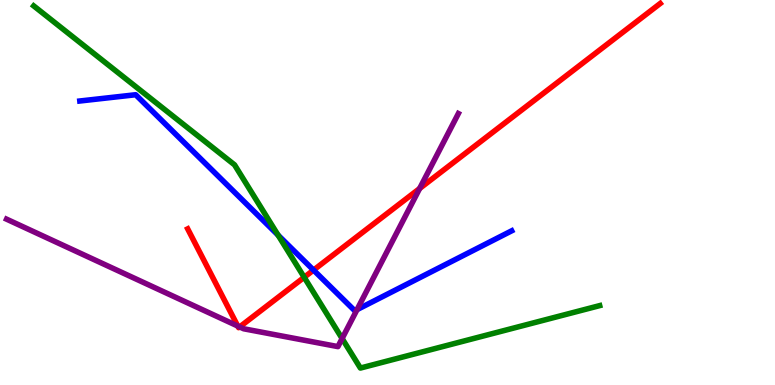[{'lines': ['blue', 'red'], 'intersections': [{'x': 4.05, 'y': 2.98}]}, {'lines': ['green', 'red'], 'intersections': [{'x': 3.92, 'y': 2.8}]}, {'lines': ['purple', 'red'], 'intersections': [{'x': 3.07, 'y': 1.53}, {'x': 3.09, 'y': 1.51}, {'x': 5.41, 'y': 5.1}]}, {'lines': ['blue', 'green'], 'intersections': [{'x': 3.59, 'y': 3.89}]}, {'lines': ['blue', 'purple'], 'intersections': [{'x': 4.61, 'y': 1.96}]}, {'lines': ['green', 'purple'], 'intersections': [{'x': 4.41, 'y': 1.21}]}]